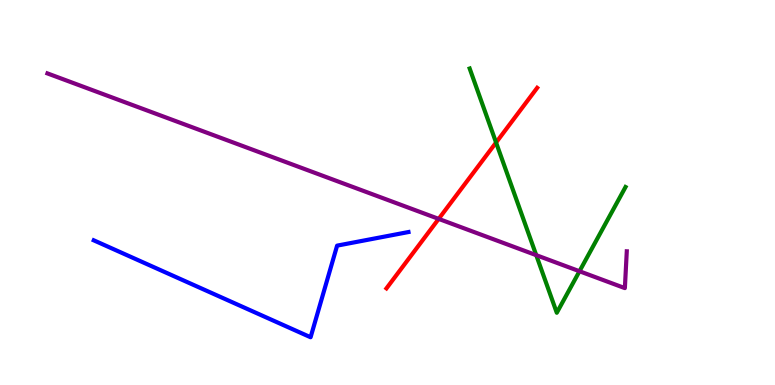[{'lines': ['blue', 'red'], 'intersections': []}, {'lines': ['green', 'red'], 'intersections': [{'x': 6.4, 'y': 6.3}]}, {'lines': ['purple', 'red'], 'intersections': [{'x': 5.66, 'y': 4.31}]}, {'lines': ['blue', 'green'], 'intersections': []}, {'lines': ['blue', 'purple'], 'intersections': []}, {'lines': ['green', 'purple'], 'intersections': [{'x': 6.92, 'y': 3.37}, {'x': 7.48, 'y': 2.95}]}]